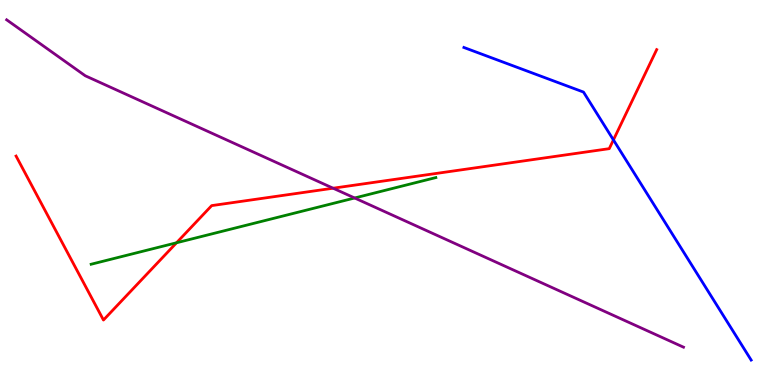[{'lines': ['blue', 'red'], 'intersections': [{'x': 7.92, 'y': 6.37}]}, {'lines': ['green', 'red'], 'intersections': [{'x': 2.28, 'y': 3.69}]}, {'lines': ['purple', 'red'], 'intersections': [{'x': 4.3, 'y': 5.11}]}, {'lines': ['blue', 'green'], 'intersections': []}, {'lines': ['blue', 'purple'], 'intersections': []}, {'lines': ['green', 'purple'], 'intersections': [{'x': 4.58, 'y': 4.86}]}]